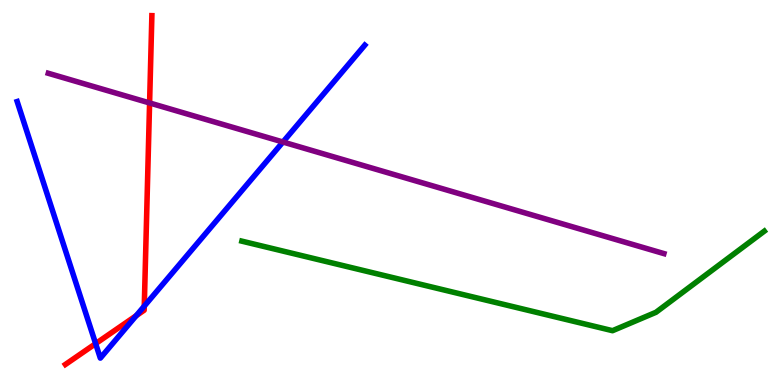[{'lines': ['blue', 'red'], 'intersections': [{'x': 1.23, 'y': 1.07}, {'x': 1.76, 'y': 1.8}, {'x': 1.86, 'y': 2.05}]}, {'lines': ['green', 'red'], 'intersections': []}, {'lines': ['purple', 'red'], 'intersections': [{'x': 1.93, 'y': 7.33}]}, {'lines': ['blue', 'green'], 'intersections': []}, {'lines': ['blue', 'purple'], 'intersections': [{'x': 3.65, 'y': 6.31}]}, {'lines': ['green', 'purple'], 'intersections': []}]